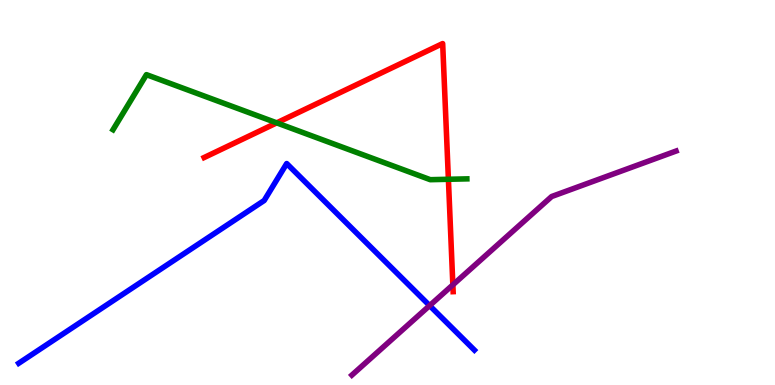[{'lines': ['blue', 'red'], 'intersections': []}, {'lines': ['green', 'red'], 'intersections': [{'x': 3.57, 'y': 6.81}, {'x': 5.79, 'y': 5.34}]}, {'lines': ['purple', 'red'], 'intersections': [{'x': 5.84, 'y': 2.6}]}, {'lines': ['blue', 'green'], 'intersections': []}, {'lines': ['blue', 'purple'], 'intersections': [{'x': 5.54, 'y': 2.06}]}, {'lines': ['green', 'purple'], 'intersections': []}]